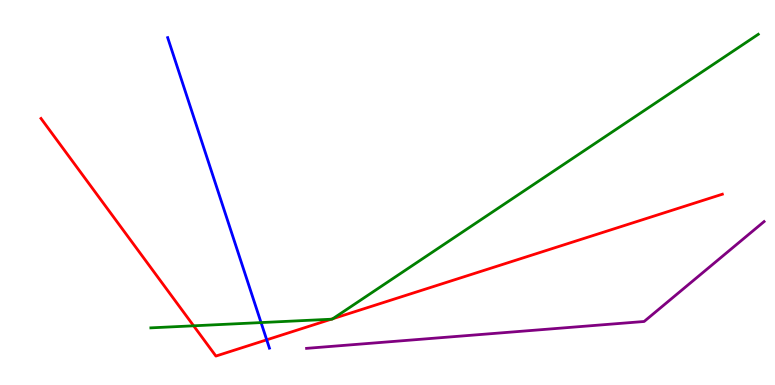[{'lines': ['blue', 'red'], 'intersections': [{'x': 3.44, 'y': 1.17}]}, {'lines': ['green', 'red'], 'intersections': [{'x': 2.5, 'y': 1.54}, {'x': 4.27, 'y': 1.71}, {'x': 4.3, 'y': 1.72}]}, {'lines': ['purple', 'red'], 'intersections': []}, {'lines': ['blue', 'green'], 'intersections': [{'x': 3.37, 'y': 1.62}]}, {'lines': ['blue', 'purple'], 'intersections': []}, {'lines': ['green', 'purple'], 'intersections': []}]